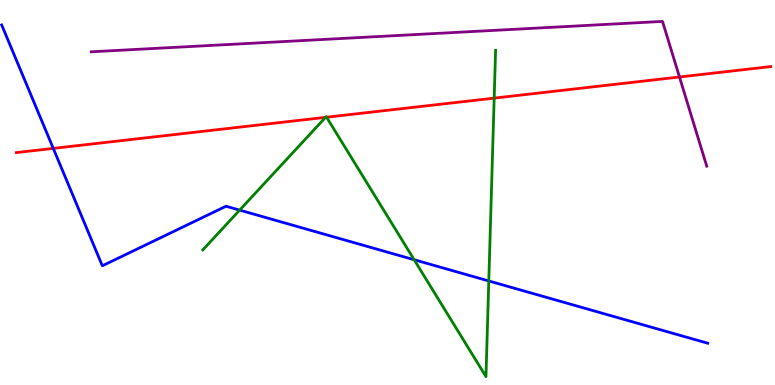[{'lines': ['blue', 'red'], 'intersections': [{'x': 0.687, 'y': 6.15}]}, {'lines': ['green', 'red'], 'intersections': [{'x': 4.2, 'y': 6.95}, {'x': 4.21, 'y': 6.96}, {'x': 6.38, 'y': 7.45}]}, {'lines': ['purple', 'red'], 'intersections': [{'x': 8.77, 'y': 8.0}]}, {'lines': ['blue', 'green'], 'intersections': [{'x': 3.09, 'y': 4.54}, {'x': 5.34, 'y': 3.25}, {'x': 6.31, 'y': 2.7}]}, {'lines': ['blue', 'purple'], 'intersections': []}, {'lines': ['green', 'purple'], 'intersections': []}]